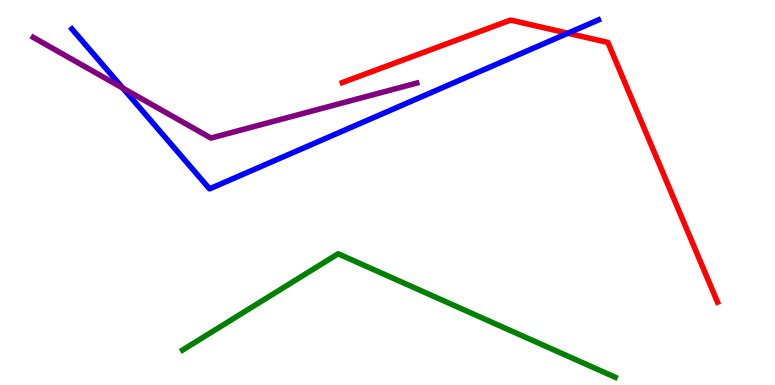[{'lines': ['blue', 'red'], 'intersections': [{'x': 7.33, 'y': 9.14}]}, {'lines': ['green', 'red'], 'intersections': []}, {'lines': ['purple', 'red'], 'intersections': []}, {'lines': ['blue', 'green'], 'intersections': []}, {'lines': ['blue', 'purple'], 'intersections': [{'x': 1.59, 'y': 7.71}]}, {'lines': ['green', 'purple'], 'intersections': []}]